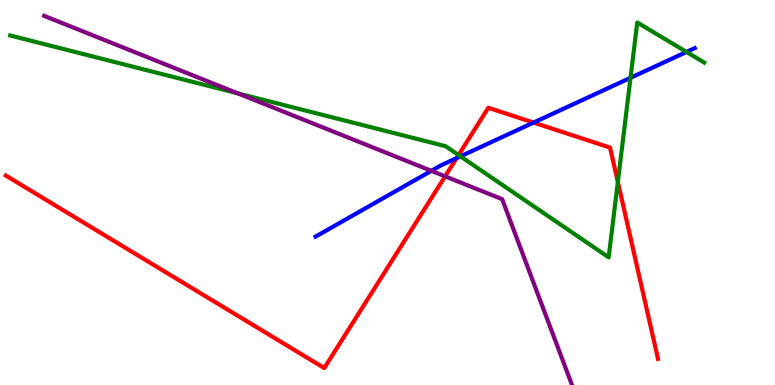[{'lines': ['blue', 'red'], 'intersections': [{'x': 5.89, 'y': 5.89}, {'x': 6.88, 'y': 6.82}]}, {'lines': ['green', 'red'], 'intersections': [{'x': 5.92, 'y': 5.97}, {'x': 7.97, 'y': 5.27}]}, {'lines': ['purple', 'red'], 'intersections': [{'x': 5.74, 'y': 5.42}]}, {'lines': ['blue', 'green'], 'intersections': [{'x': 5.94, 'y': 5.94}, {'x': 8.14, 'y': 7.98}, {'x': 8.86, 'y': 8.65}]}, {'lines': ['blue', 'purple'], 'intersections': [{'x': 5.57, 'y': 5.56}]}, {'lines': ['green', 'purple'], 'intersections': [{'x': 3.07, 'y': 7.58}]}]